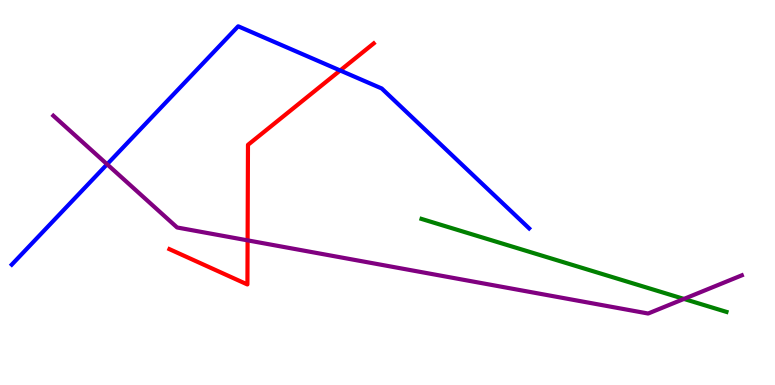[{'lines': ['blue', 'red'], 'intersections': [{'x': 4.39, 'y': 8.17}]}, {'lines': ['green', 'red'], 'intersections': []}, {'lines': ['purple', 'red'], 'intersections': [{'x': 3.19, 'y': 3.76}]}, {'lines': ['blue', 'green'], 'intersections': []}, {'lines': ['blue', 'purple'], 'intersections': [{'x': 1.38, 'y': 5.73}]}, {'lines': ['green', 'purple'], 'intersections': [{'x': 8.82, 'y': 2.24}]}]